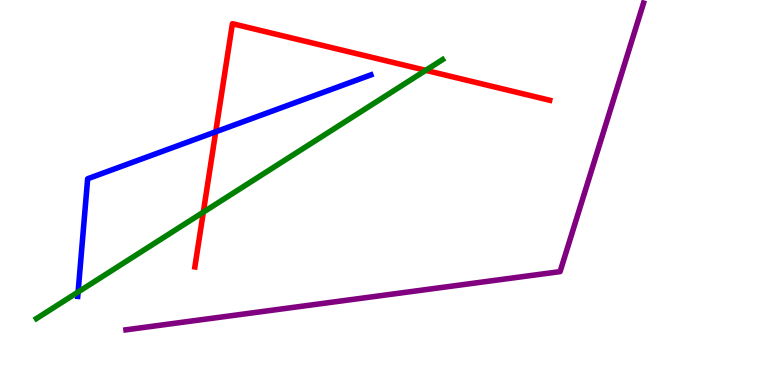[{'lines': ['blue', 'red'], 'intersections': [{'x': 2.78, 'y': 6.58}]}, {'lines': ['green', 'red'], 'intersections': [{'x': 2.62, 'y': 4.49}, {'x': 5.49, 'y': 8.17}]}, {'lines': ['purple', 'red'], 'intersections': []}, {'lines': ['blue', 'green'], 'intersections': [{'x': 1.01, 'y': 2.42}]}, {'lines': ['blue', 'purple'], 'intersections': []}, {'lines': ['green', 'purple'], 'intersections': []}]